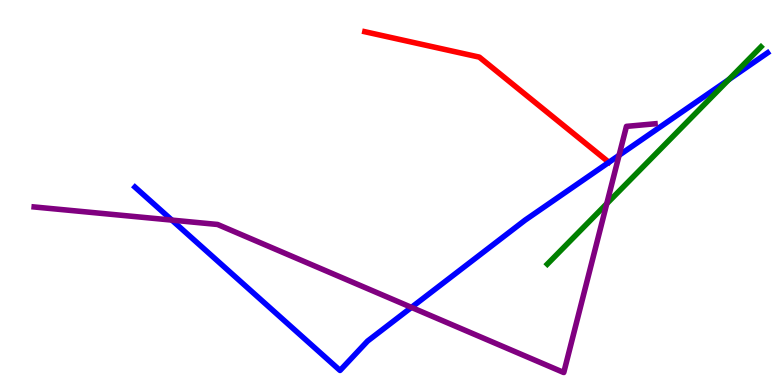[{'lines': ['blue', 'red'], 'intersections': []}, {'lines': ['green', 'red'], 'intersections': []}, {'lines': ['purple', 'red'], 'intersections': []}, {'lines': ['blue', 'green'], 'intersections': [{'x': 9.4, 'y': 7.93}]}, {'lines': ['blue', 'purple'], 'intersections': [{'x': 2.22, 'y': 4.28}, {'x': 5.31, 'y': 2.02}, {'x': 7.99, 'y': 5.97}]}, {'lines': ['green', 'purple'], 'intersections': [{'x': 7.83, 'y': 4.71}]}]